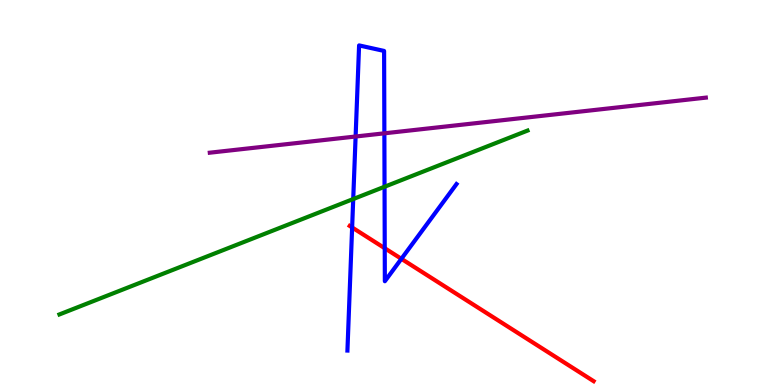[{'lines': ['blue', 'red'], 'intersections': [{'x': 4.54, 'y': 4.09}, {'x': 4.96, 'y': 3.55}, {'x': 5.18, 'y': 3.28}]}, {'lines': ['green', 'red'], 'intersections': []}, {'lines': ['purple', 'red'], 'intersections': []}, {'lines': ['blue', 'green'], 'intersections': [{'x': 4.56, 'y': 4.83}, {'x': 4.96, 'y': 5.15}]}, {'lines': ['blue', 'purple'], 'intersections': [{'x': 4.59, 'y': 6.45}, {'x': 4.96, 'y': 6.54}]}, {'lines': ['green', 'purple'], 'intersections': []}]